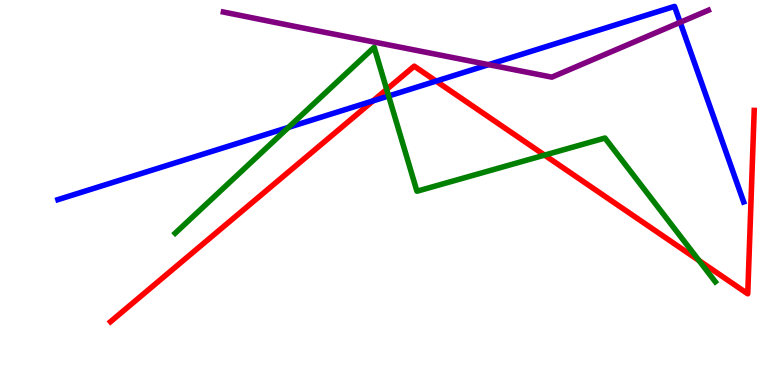[{'lines': ['blue', 'red'], 'intersections': [{'x': 4.81, 'y': 7.38}, {'x': 5.63, 'y': 7.89}]}, {'lines': ['green', 'red'], 'intersections': [{'x': 4.99, 'y': 7.68}, {'x': 7.03, 'y': 5.97}, {'x': 9.02, 'y': 3.23}]}, {'lines': ['purple', 'red'], 'intersections': []}, {'lines': ['blue', 'green'], 'intersections': [{'x': 3.72, 'y': 6.69}, {'x': 5.01, 'y': 7.51}]}, {'lines': ['blue', 'purple'], 'intersections': [{'x': 6.3, 'y': 8.32}, {'x': 8.78, 'y': 9.42}]}, {'lines': ['green', 'purple'], 'intersections': []}]